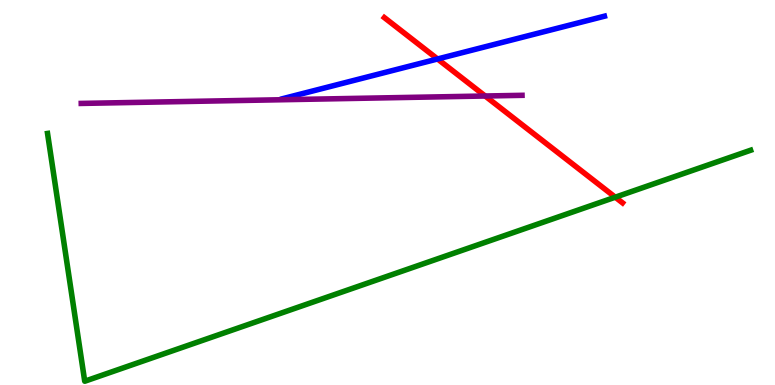[{'lines': ['blue', 'red'], 'intersections': [{'x': 5.65, 'y': 8.47}]}, {'lines': ['green', 'red'], 'intersections': [{'x': 7.94, 'y': 4.88}]}, {'lines': ['purple', 'red'], 'intersections': [{'x': 6.26, 'y': 7.51}]}, {'lines': ['blue', 'green'], 'intersections': []}, {'lines': ['blue', 'purple'], 'intersections': []}, {'lines': ['green', 'purple'], 'intersections': []}]